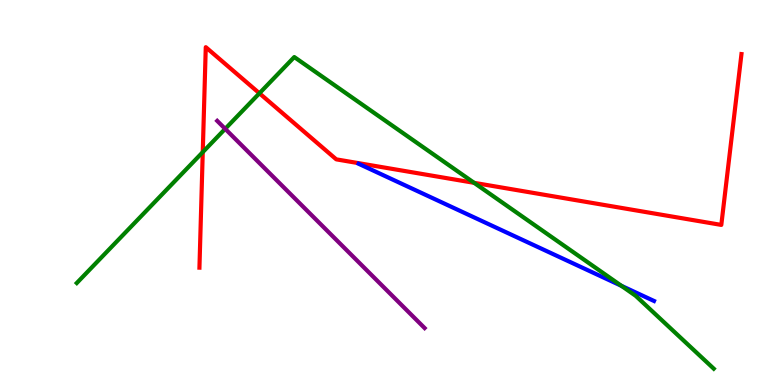[{'lines': ['blue', 'red'], 'intersections': []}, {'lines': ['green', 'red'], 'intersections': [{'x': 2.62, 'y': 6.05}, {'x': 3.35, 'y': 7.58}, {'x': 6.12, 'y': 5.25}]}, {'lines': ['purple', 'red'], 'intersections': []}, {'lines': ['blue', 'green'], 'intersections': [{'x': 8.02, 'y': 2.58}]}, {'lines': ['blue', 'purple'], 'intersections': []}, {'lines': ['green', 'purple'], 'intersections': [{'x': 2.91, 'y': 6.65}]}]